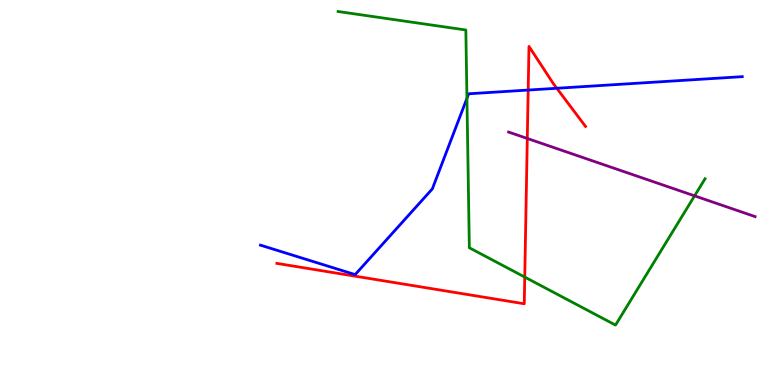[{'lines': ['blue', 'red'], 'intersections': [{'x': 6.82, 'y': 7.66}, {'x': 7.18, 'y': 7.71}]}, {'lines': ['green', 'red'], 'intersections': [{'x': 6.77, 'y': 2.8}]}, {'lines': ['purple', 'red'], 'intersections': [{'x': 6.8, 'y': 6.4}]}, {'lines': ['blue', 'green'], 'intersections': [{'x': 6.02, 'y': 7.45}]}, {'lines': ['blue', 'purple'], 'intersections': []}, {'lines': ['green', 'purple'], 'intersections': [{'x': 8.96, 'y': 4.91}]}]